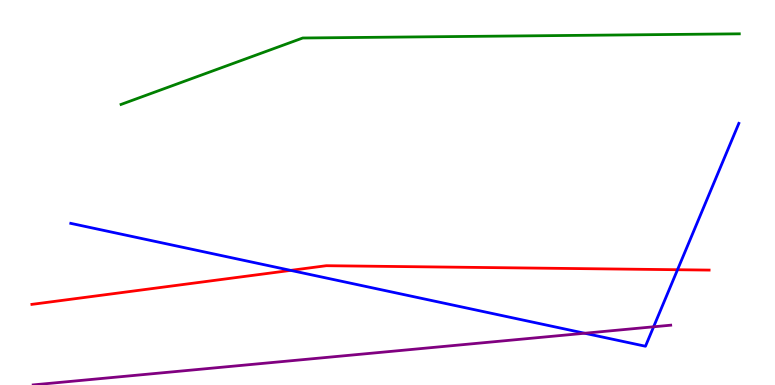[{'lines': ['blue', 'red'], 'intersections': [{'x': 3.75, 'y': 2.98}, {'x': 8.74, 'y': 2.99}]}, {'lines': ['green', 'red'], 'intersections': []}, {'lines': ['purple', 'red'], 'intersections': []}, {'lines': ['blue', 'green'], 'intersections': []}, {'lines': ['blue', 'purple'], 'intersections': [{'x': 7.54, 'y': 1.34}, {'x': 8.43, 'y': 1.51}]}, {'lines': ['green', 'purple'], 'intersections': []}]